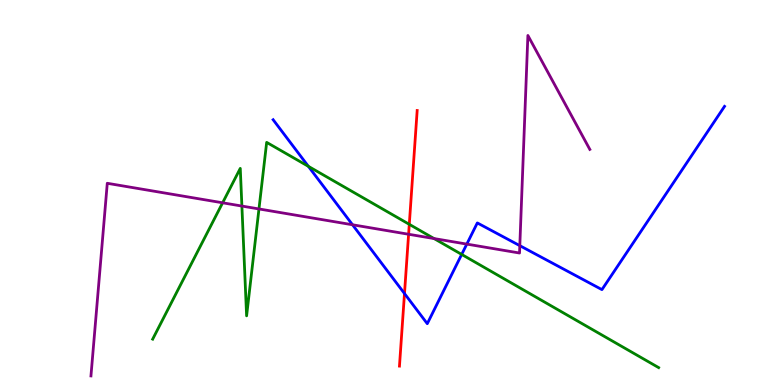[{'lines': ['blue', 'red'], 'intersections': [{'x': 5.22, 'y': 2.38}]}, {'lines': ['green', 'red'], 'intersections': [{'x': 5.28, 'y': 4.17}]}, {'lines': ['purple', 'red'], 'intersections': [{'x': 5.27, 'y': 3.92}]}, {'lines': ['blue', 'green'], 'intersections': [{'x': 3.98, 'y': 5.68}, {'x': 5.96, 'y': 3.39}]}, {'lines': ['blue', 'purple'], 'intersections': [{'x': 4.55, 'y': 4.16}, {'x': 6.02, 'y': 3.66}, {'x': 6.71, 'y': 3.62}]}, {'lines': ['green', 'purple'], 'intersections': [{'x': 2.87, 'y': 4.73}, {'x': 3.12, 'y': 4.65}, {'x': 3.34, 'y': 4.57}, {'x': 5.6, 'y': 3.8}]}]